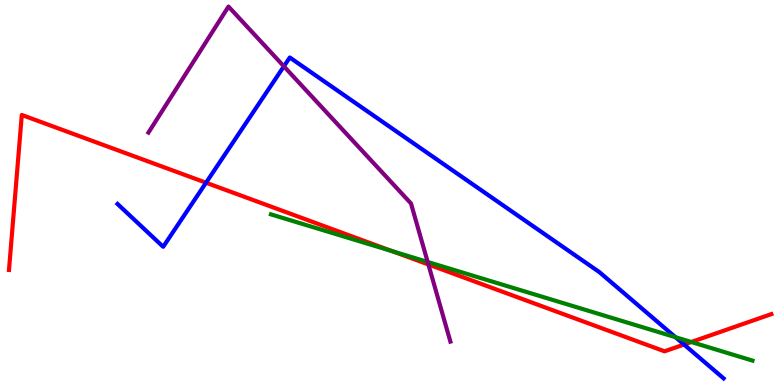[{'lines': ['blue', 'red'], 'intersections': [{'x': 2.66, 'y': 5.25}, {'x': 8.83, 'y': 1.05}]}, {'lines': ['green', 'red'], 'intersections': [{'x': 5.06, 'y': 3.47}, {'x': 8.92, 'y': 1.12}]}, {'lines': ['purple', 'red'], 'intersections': [{'x': 5.53, 'y': 3.13}]}, {'lines': ['blue', 'green'], 'intersections': [{'x': 8.72, 'y': 1.24}]}, {'lines': ['blue', 'purple'], 'intersections': [{'x': 3.66, 'y': 8.28}]}, {'lines': ['green', 'purple'], 'intersections': [{'x': 5.52, 'y': 3.2}]}]